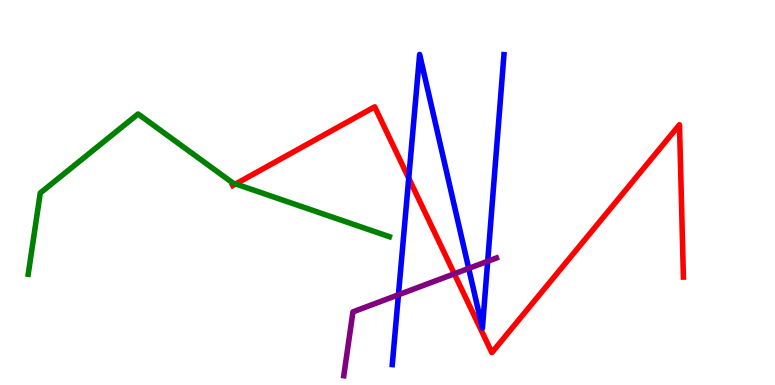[{'lines': ['blue', 'red'], 'intersections': [{'x': 5.27, 'y': 5.37}]}, {'lines': ['green', 'red'], 'intersections': [{'x': 3.04, 'y': 5.22}]}, {'lines': ['purple', 'red'], 'intersections': [{'x': 5.86, 'y': 2.89}]}, {'lines': ['blue', 'green'], 'intersections': []}, {'lines': ['blue', 'purple'], 'intersections': [{'x': 5.14, 'y': 2.34}, {'x': 6.05, 'y': 3.03}, {'x': 6.29, 'y': 3.21}]}, {'lines': ['green', 'purple'], 'intersections': []}]